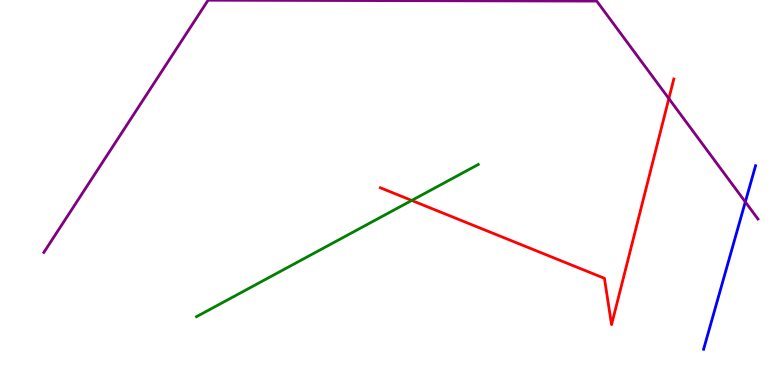[{'lines': ['blue', 'red'], 'intersections': []}, {'lines': ['green', 'red'], 'intersections': [{'x': 5.31, 'y': 4.79}]}, {'lines': ['purple', 'red'], 'intersections': [{'x': 8.63, 'y': 7.44}]}, {'lines': ['blue', 'green'], 'intersections': []}, {'lines': ['blue', 'purple'], 'intersections': [{'x': 9.62, 'y': 4.76}]}, {'lines': ['green', 'purple'], 'intersections': []}]